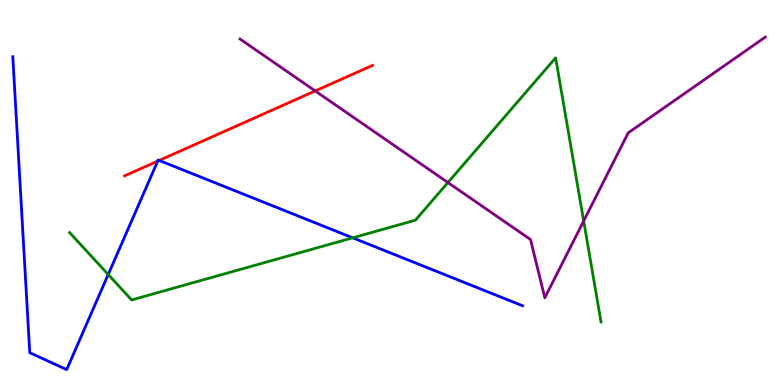[{'lines': ['blue', 'red'], 'intersections': [{'x': 2.03, 'y': 5.82}, {'x': 2.05, 'y': 5.83}]}, {'lines': ['green', 'red'], 'intersections': []}, {'lines': ['purple', 'red'], 'intersections': [{'x': 4.07, 'y': 7.64}]}, {'lines': ['blue', 'green'], 'intersections': [{'x': 1.4, 'y': 2.87}, {'x': 4.55, 'y': 3.82}]}, {'lines': ['blue', 'purple'], 'intersections': []}, {'lines': ['green', 'purple'], 'intersections': [{'x': 5.78, 'y': 5.26}, {'x': 7.53, 'y': 4.26}]}]